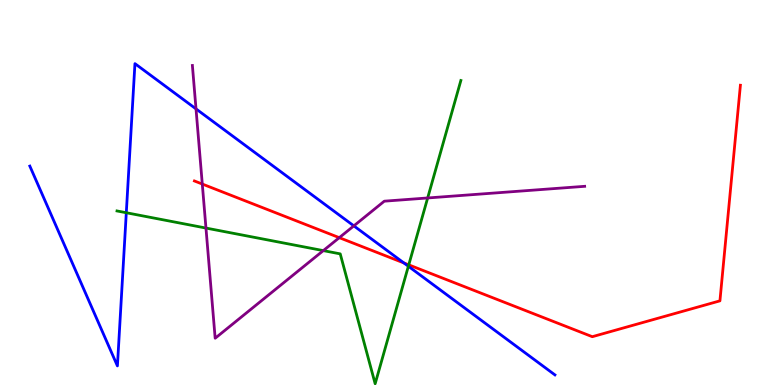[{'lines': ['blue', 'red'], 'intersections': [{'x': 5.21, 'y': 3.17}]}, {'lines': ['green', 'red'], 'intersections': [{'x': 5.27, 'y': 3.12}]}, {'lines': ['purple', 'red'], 'intersections': [{'x': 2.61, 'y': 5.22}, {'x': 4.38, 'y': 3.83}]}, {'lines': ['blue', 'green'], 'intersections': [{'x': 1.63, 'y': 4.47}, {'x': 5.27, 'y': 3.08}]}, {'lines': ['blue', 'purple'], 'intersections': [{'x': 2.53, 'y': 7.17}, {'x': 4.57, 'y': 4.13}]}, {'lines': ['green', 'purple'], 'intersections': [{'x': 2.66, 'y': 4.08}, {'x': 4.17, 'y': 3.49}, {'x': 5.52, 'y': 4.86}]}]